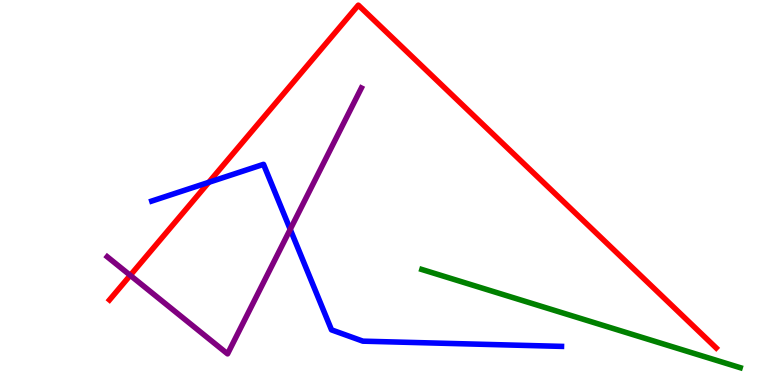[{'lines': ['blue', 'red'], 'intersections': [{'x': 2.69, 'y': 5.26}]}, {'lines': ['green', 'red'], 'intersections': []}, {'lines': ['purple', 'red'], 'intersections': [{'x': 1.68, 'y': 2.85}]}, {'lines': ['blue', 'green'], 'intersections': []}, {'lines': ['blue', 'purple'], 'intersections': [{'x': 3.74, 'y': 4.04}]}, {'lines': ['green', 'purple'], 'intersections': []}]